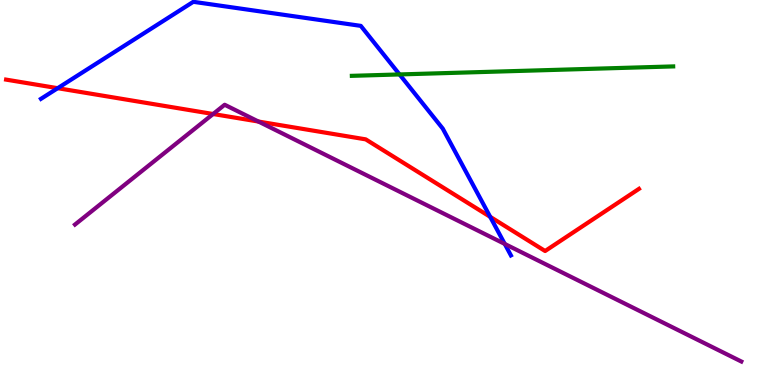[{'lines': ['blue', 'red'], 'intersections': [{'x': 0.744, 'y': 7.71}, {'x': 6.32, 'y': 4.37}]}, {'lines': ['green', 'red'], 'intersections': []}, {'lines': ['purple', 'red'], 'intersections': [{'x': 2.75, 'y': 7.04}, {'x': 3.33, 'y': 6.84}]}, {'lines': ['blue', 'green'], 'intersections': [{'x': 5.16, 'y': 8.07}]}, {'lines': ['blue', 'purple'], 'intersections': [{'x': 6.51, 'y': 3.66}]}, {'lines': ['green', 'purple'], 'intersections': []}]